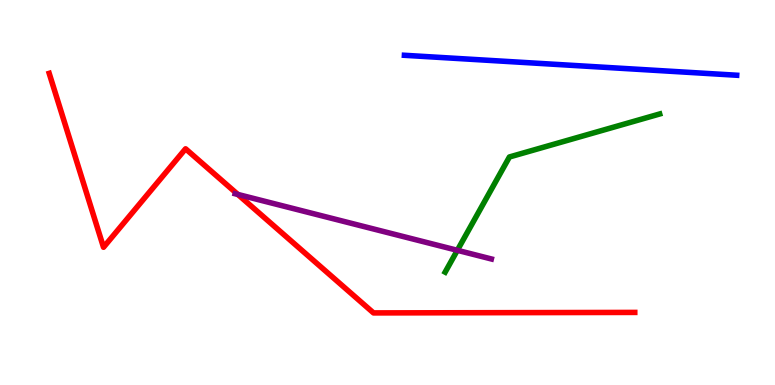[{'lines': ['blue', 'red'], 'intersections': []}, {'lines': ['green', 'red'], 'intersections': []}, {'lines': ['purple', 'red'], 'intersections': [{'x': 3.07, 'y': 4.95}]}, {'lines': ['blue', 'green'], 'intersections': []}, {'lines': ['blue', 'purple'], 'intersections': []}, {'lines': ['green', 'purple'], 'intersections': [{'x': 5.9, 'y': 3.5}]}]